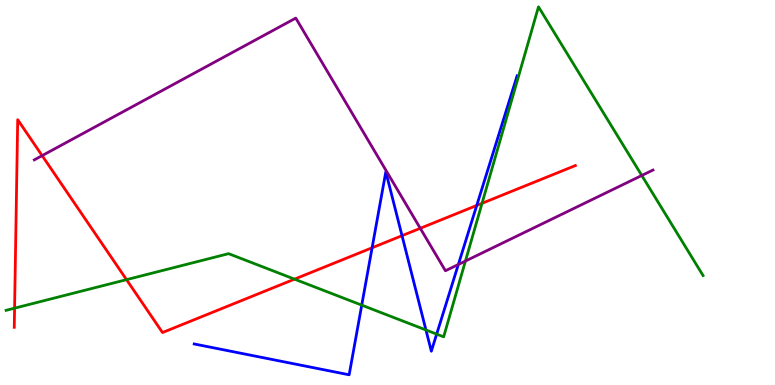[{'lines': ['blue', 'red'], 'intersections': [{'x': 4.8, 'y': 3.56}, {'x': 5.19, 'y': 3.88}, {'x': 6.15, 'y': 4.66}]}, {'lines': ['green', 'red'], 'intersections': [{'x': 0.188, 'y': 2.0}, {'x': 1.63, 'y': 2.74}, {'x': 3.8, 'y': 2.75}, {'x': 6.22, 'y': 4.72}]}, {'lines': ['purple', 'red'], 'intersections': [{'x': 0.544, 'y': 5.96}, {'x': 5.42, 'y': 4.07}]}, {'lines': ['blue', 'green'], 'intersections': [{'x': 4.67, 'y': 2.07}, {'x': 5.5, 'y': 1.43}, {'x': 5.63, 'y': 1.32}]}, {'lines': ['blue', 'purple'], 'intersections': [{'x': 5.91, 'y': 3.13}]}, {'lines': ['green', 'purple'], 'intersections': [{'x': 6.01, 'y': 3.22}, {'x': 8.28, 'y': 5.44}]}]